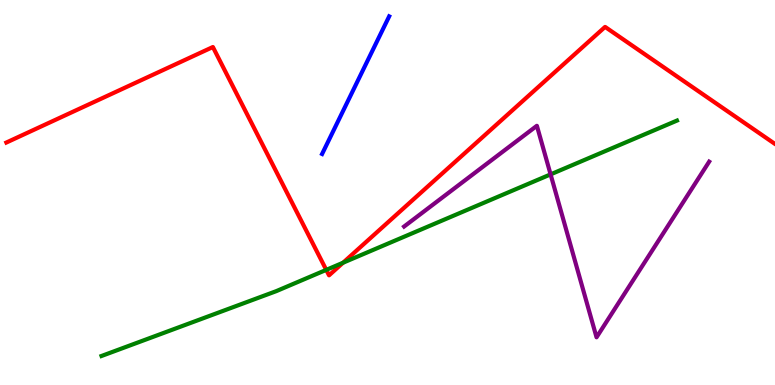[{'lines': ['blue', 'red'], 'intersections': []}, {'lines': ['green', 'red'], 'intersections': [{'x': 4.21, 'y': 2.99}, {'x': 4.43, 'y': 3.18}]}, {'lines': ['purple', 'red'], 'intersections': []}, {'lines': ['blue', 'green'], 'intersections': []}, {'lines': ['blue', 'purple'], 'intersections': []}, {'lines': ['green', 'purple'], 'intersections': [{'x': 7.1, 'y': 5.47}]}]